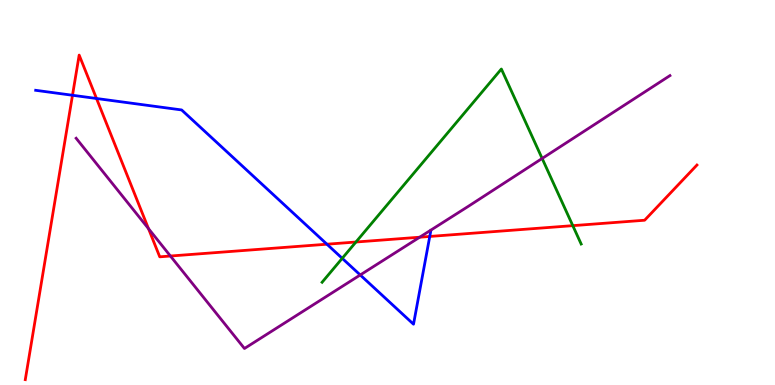[{'lines': ['blue', 'red'], 'intersections': [{'x': 0.935, 'y': 7.53}, {'x': 1.25, 'y': 7.44}, {'x': 4.22, 'y': 3.66}, {'x': 5.55, 'y': 3.86}]}, {'lines': ['green', 'red'], 'intersections': [{'x': 4.59, 'y': 3.71}, {'x': 7.39, 'y': 4.14}]}, {'lines': ['purple', 'red'], 'intersections': [{'x': 1.92, 'y': 4.06}, {'x': 2.2, 'y': 3.35}, {'x': 5.42, 'y': 3.84}]}, {'lines': ['blue', 'green'], 'intersections': [{'x': 4.42, 'y': 3.29}]}, {'lines': ['blue', 'purple'], 'intersections': [{'x': 4.65, 'y': 2.86}]}, {'lines': ['green', 'purple'], 'intersections': [{'x': 7.0, 'y': 5.88}]}]